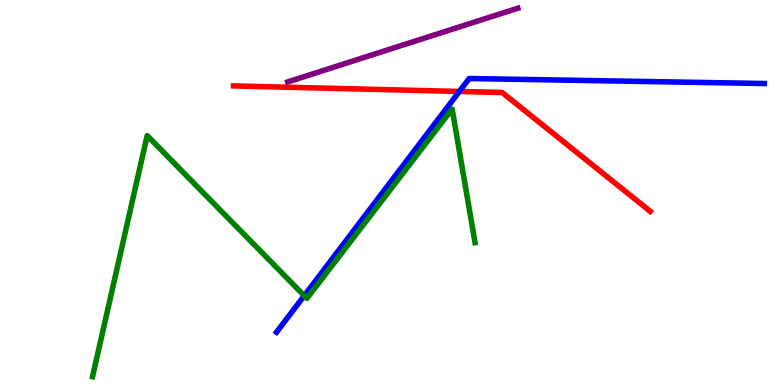[{'lines': ['blue', 'red'], 'intersections': [{'x': 5.93, 'y': 7.62}]}, {'lines': ['green', 'red'], 'intersections': []}, {'lines': ['purple', 'red'], 'intersections': []}, {'lines': ['blue', 'green'], 'intersections': [{'x': 3.93, 'y': 2.32}]}, {'lines': ['blue', 'purple'], 'intersections': []}, {'lines': ['green', 'purple'], 'intersections': []}]